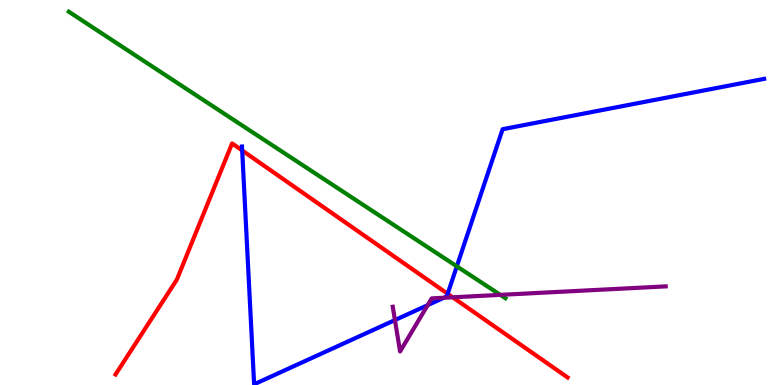[{'lines': ['blue', 'red'], 'intersections': [{'x': 3.12, 'y': 6.09}, {'x': 5.78, 'y': 2.37}]}, {'lines': ['green', 'red'], 'intersections': []}, {'lines': ['purple', 'red'], 'intersections': [{'x': 5.84, 'y': 2.28}]}, {'lines': ['blue', 'green'], 'intersections': [{'x': 5.89, 'y': 3.08}]}, {'lines': ['blue', 'purple'], 'intersections': [{'x': 5.1, 'y': 1.69}, {'x': 5.52, 'y': 2.07}, {'x': 5.73, 'y': 2.27}]}, {'lines': ['green', 'purple'], 'intersections': [{'x': 6.46, 'y': 2.34}]}]